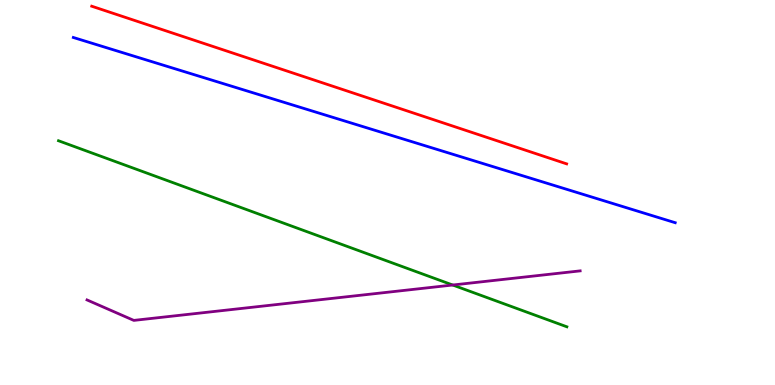[{'lines': ['blue', 'red'], 'intersections': []}, {'lines': ['green', 'red'], 'intersections': []}, {'lines': ['purple', 'red'], 'intersections': []}, {'lines': ['blue', 'green'], 'intersections': []}, {'lines': ['blue', 'purple'], 'intersections': []}, {'lines': ['green', 'purple'], 'intersections': [{'x': 5.84, 'y': 2.6}]}]